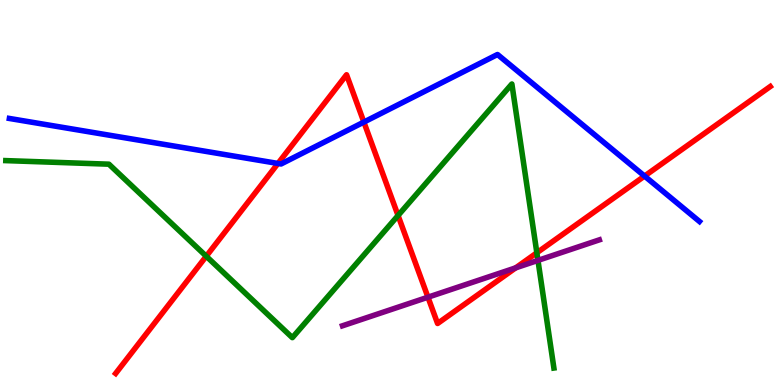[{'lines': ['blue', 'red'], 'intersections': [{'x': 3.59, 'y': 5.75}, {'x': 4.7, 'y': 6.83}, {'x': 8.32, 'y': 5.43}]}, {'lines': ['green', 'red'], 'intersections': [{'x': 2.66, 'y': 3.34}, {'x': 5.14, 'y': 4.4}, {'x': 6.93, 'y': 3.43}]}, {'lines': ['purple', 'red'], 'intersections': [{'x': 5.52, 'y': 2.28}, {'x': 6.65, 'y': 3.04}]}, {'lines': ['blue', 'green'], 'intersections': []}, {'lines': ['blue', 'purple'], 'intersections': []}, {'lines': ['green', 'purple'], 'intersections': [{'x': 6.94, 'y': 3.24}]}]